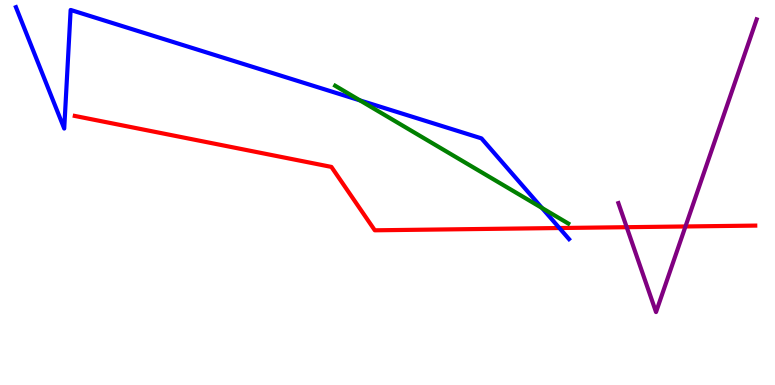[{'lines': ['blue', 'red'], 'intersections': [{'x': 7.22, 'y': 4.08}]}, {'lines': ['green', 'red'], 'intersections': []}, {'lines': ['purple', 'red'], 'intersections': [{'x': 8.09, 'y': 4.1}, {'x': 8.84, 'y': 4.12}]}, {'lines': ['blue', 'green'], 'intersections': [{'x': 4.64, 'y': 7.39}, {'x': 6.99, 'y': 4.6}]}, {'lines': ['blue', 'purple'], 'intersections': []}, {'lines': ['green', 'purple'], 'intersections': []}]